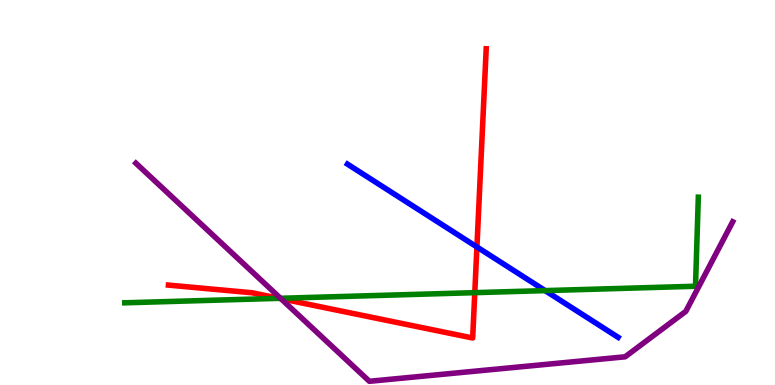[{'lines': ['blue', 'red'], 'intersections': [{'x': 6.15, 'y': 3.59}]}, {'lines': ['green', 'red'], 'intersections': [{'x': 3.6, 'y': 2.25}, {'x': 6.13, 'y': 2.4}]}, {'lines': ['purple', 'red'], 'intersections': [{'x': 3.63, 'y': 2.24}]}, {'lines': ['blue', 'green'], 'intersections': [{'x': 7.03, 'y': 2.45}]}, {'lines': ['blue', 'purple'], 'intersections': []}, {'lines': ['green', 'purple'], 'intersections': [{'x': 3.62, 'y': 2.25}]}]